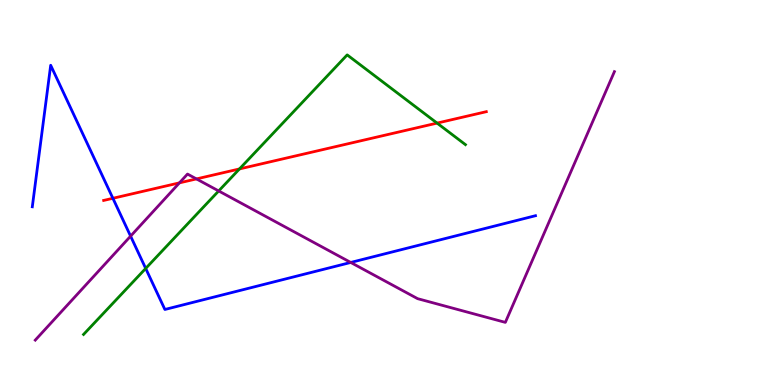[{'lines': ['blue', 'red'], 'intersections': [{'x': 1.46, 'y': 4.85}]}, {'lines': ['green', 'red'], 'intersections': [{'x': 3.09, 'y': 5.61}, {'x': 5.64, 'y': 6.8}]}, {'lines': ['purple', 'red'], 'intersections': [{'x': 2.32, 'y': 5.25}, {'x': 2.53, 'y': 5.35}]}, {'lines': ['blue', 'green'], 'intersections': [{'x': 1.88, 'y': 3.03}]}, {'lines': ['blue', 'purple'], 'intersections': [{'x': 1.69, 'y': 3.87}, {'x': 4.53, 'y': 3.18}]}, {'lines': ['green', 'purple'], 'intersections': [{'x': 2.82, 'y': 5.04}]}]